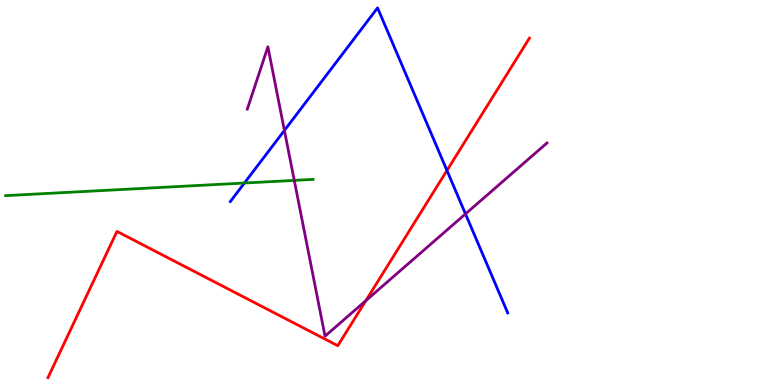[{'lines': ['blue', 'red'], 'intersections': [{'x': 5.77, 'y': 5.57}]}, {'lines': ['green', 'red'], 'intersections': []}, {'lines': ['purple', 'red'], 'intersections': [{'x': 4.72, 'y': 2.19}]}, {'lines': ['blue', 'green'], 'intersections': [{'x': 3.15, 'y': 5.25}]}, {'lines': ['blue', 'purple'], 'intersections': [{'x': 3.67, 'y': 6.61}, {'x': 6.01, 'y': 4.44}]}, {'lines': ['green', 'purple'], 'intersections': [{'x': 3.8, 'y': 5.31}]}]